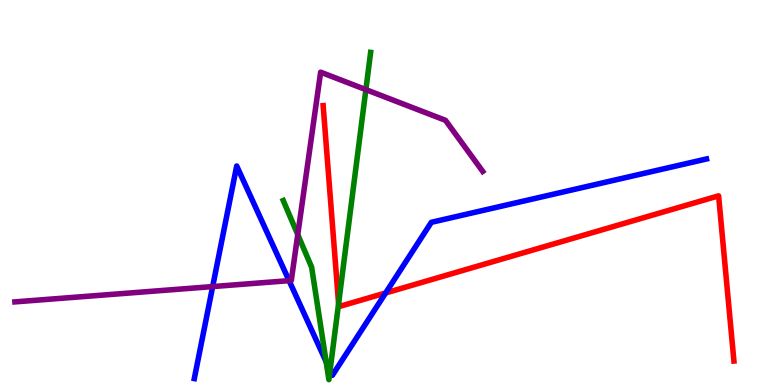[{'lines': ['blue', 'red'], 'intersections': [{'x': 4.98, 'y': 2.39}]}, {'lines': ['green', 'red'], 'intersections': [{'x': 4.37, 'y': 2.11}]}, {'lines': ['purple', 'red'], 'intersections': []}, {'lines': ['blue', 'green'], 'intersections': [{'x': 4.21, 'y': 0.603}, {'x': 4.26, 'y': 0.38}]}, {'lines': ['blue', 'purple'], 'intersections': [{'x': 2.74, 'y': 2.56}, {'x': 3.73, 'y': 2.71}]}, {'lines': ['green', 'purple'], 'intersections': [{'x': 3.84, 'y': 3.91}, {'x': 4.72, 'y': 7.67}]}]